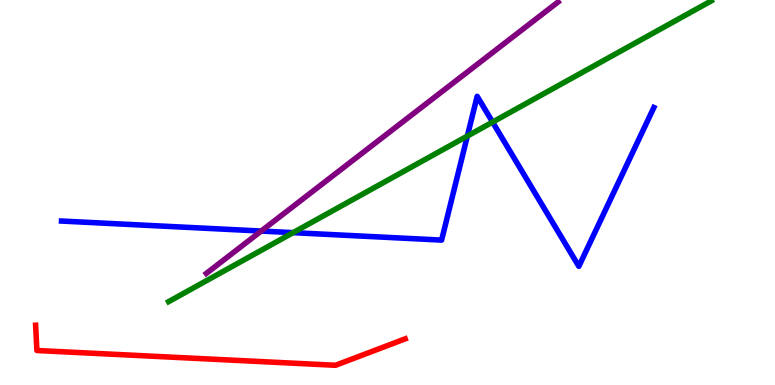[{'lines': ['blue', 'red'], 'intersections': []}, {'lines': ['green', 'red'], 'intersections': []}, {'lines': ['purple', 'red'], 'intersections': []}, {'lines': ['blue', 'green'], 'intersections': [{'x': 3.78, 'y': 3.96}, {'x': 6.03, 'y': 6.47}, {'x': 6.36, 'y': 6.83}]}, {'lines': ['blue', 'purple'], 'intersections': [{'x': 3.37, 'y': 4.0}]}, {'lines': ['green', 'purple'], 'intersections': []}]